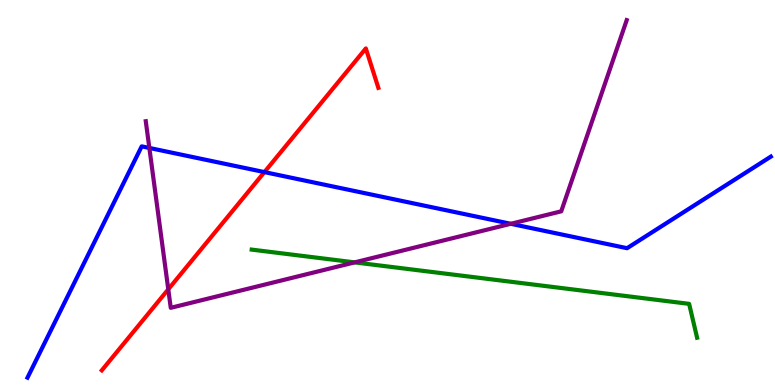[{'lines': ['blue', 'red'], 'intersections': [{'x': 3.41, 'y': 5.53}]}, {'lines': ['green', 'red'], 'intersections': []}, {'lines': ['purple', 'red'], 'intersections': [{'x': 2.17, 'y': 2.49}]}, {'lines': ['blue', 'green'], 'intersections': []}, {'lines': ['blue', 'purple'], 'intersections': [{'x': 1.93, 'y': 6.16}, {'x': 6.59, 'y': 4.19}]}, {'lines': ['green', 'purple'], 'intersections': [{'x': 4.58, 'y': 3.18}]}]